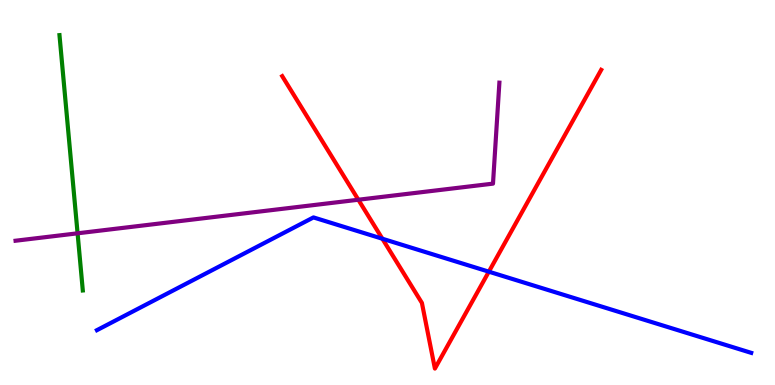[{'lines': ['blue', 'red'], 'intersections': [{'x': 4.93, 'y': 3.8}, {'x': 6.31, 'y': 2.94}]}, {'lines': ['green', 'red'], 'intersections': []}, {'lines': ['purple', 'red'], 'intersections': [{'x': 4.62, 'y': 4.81}]}, {'lines': ['blue', 'green'], 'intersections': []}, {'lines': ['blue', 'purple'], 'intersections': []}, {'lines': ['green', 'purple'], 'intersections': [{'x': 1.0, 'y': 3.94}]}]